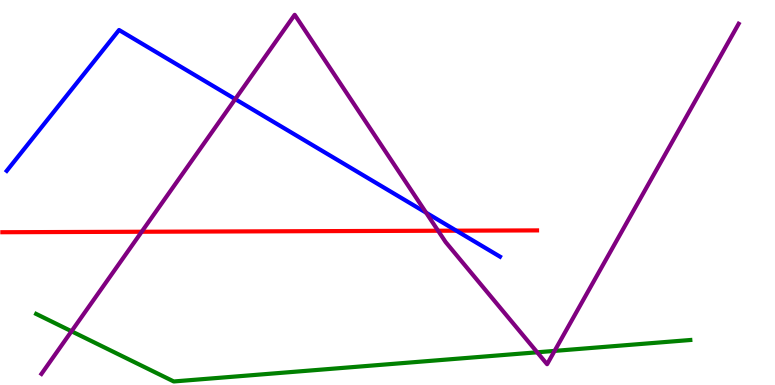[{'lines': ['blue', 'red'], 'intersections': [{'x': 5.89, 'y': 4.01}]}, {'lines': ['green', 'red'], 'intersections': []}, {'lines': ['purple', 'red'], 'intersections': [{'x': 1.83, 'y': 3.98}, {'x': 5.65, 'y': 4.01}]}, {'lines': ['blue', 'green'], 'intersections': []}, {'lines': ['blue', 'purple'], 'intersections': [{'x': 3.04, 'y': 7.43}, {'x': 5.5, 'y': 4.48}]}, {'lines': ['green', 'purple'], 'intersections': [{'x': 0.923, 'y': 1.4}, {'x': 6.93, 'y': 0.85}, {'x': 7.16, 'y': 0.886}]}]